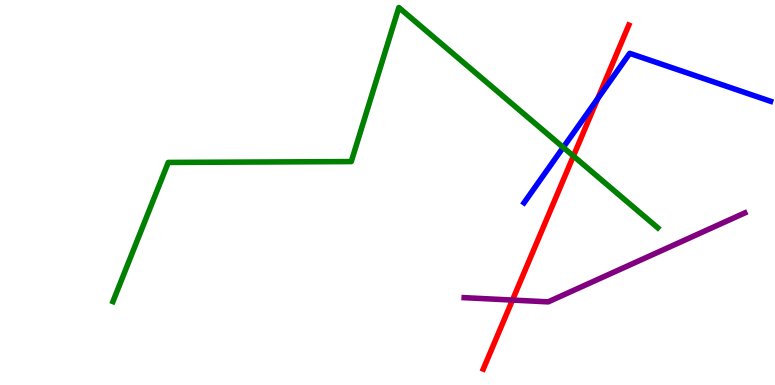[{'lines': ['blue', 'red'], 'intersections': [{'x': 7.71, 'y': 7.44}]}, {'lines': ['green', 'red'], 'intersections': [{'x': 7.4, 'y': 5.95}]}, {'lines': ['purple', 'red'], 'intersections': [{'x': 6.61, 'y': 2.21}]}, {'lines': ['blue', 'green'], 'intersections': [{'x': 7.27, 'y': 6.17}]}, {'lines': ['blue', 'purple'], 'intersections': []}, {'lines': ['green', 'purple'], 'intersections': []}]